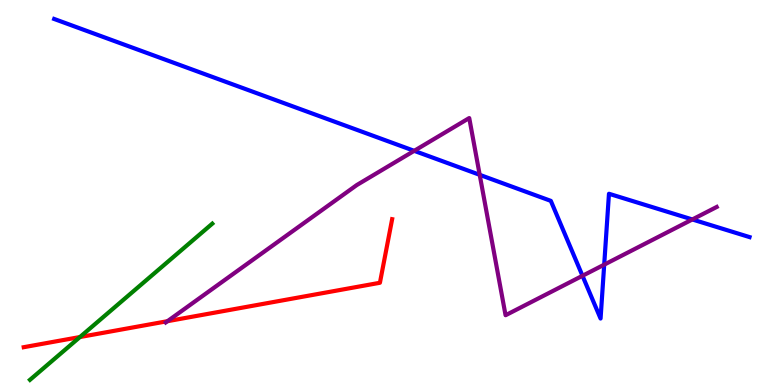[{'lines': ['blue', 'red'], 'intersections': []}, {'lines': ['green', 'red'], 'intersections': [{'x': 1.03, 'y': 1.25}]}, {'lines': ['purple', 'red'], 'intersections': [{'x': 2.16, 'y': 1.66}]}, {'lines': ['blue', 'green'], 'intersections': []}, {'lines': ['blue', 'purple'], 'intersections': [{'x': 5.34, 'y': 6.08}, {'x': 6.19, 'y': 5.46}, {'x': 7.52, 'y': 2.84}, {'x': 7.8, 'y': 3.13}, {'x': 8.93, 'y': 4.3}]}, {'lines': ['green', 'purple'], 'intersections': []}]